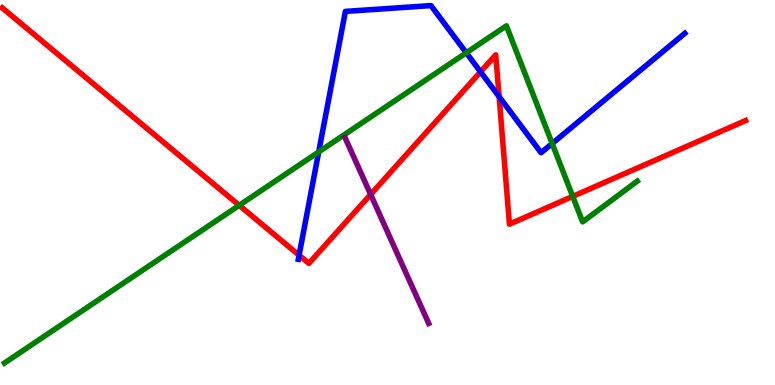[{'lines': ['blue', 'red'], 'intersections': [{'x': 3.86, 'y': 3.37}, {'x': 6.2, 'y': 8.13}, {'x': 6.44, 'y': 7.49}]}, {'lines': ['green', 'red'], 'intersections': [{'x': 3.09, 'y': 4.67}, {'x': 7.39, 'y': 4.9}]}, {'lines': ['purple', 'red'], 'intersections': [{'x': 4.78, 'y': 4.95}]}, {'lines': ['blue', 'green'], 'intersections': [{'x': 4.11, 'y': 6.05}, {'x': 6.02, 'y': 8.63}, {'x': 7.12, 'y': 6.27}]}, {'lines': ['blue', 'purple'], 'intersections': []}, {'lines': ['green', 'purple'], 'intersections': []}]